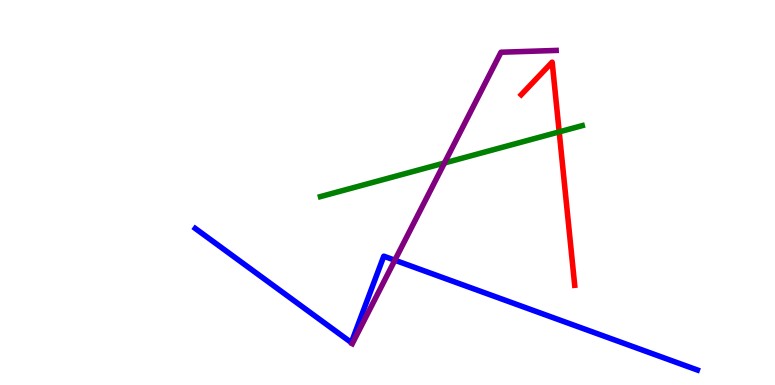[{'lines': ['blue', 'red'], 'intersections': []}, {'lines': ['green', 'red'], 'intersections': [{'x': 7.22, 'y': 6.57}]}, {'lines': ['purple', 'red'], 'intersections': []}, {'lines': ['blue', 'green'], 'intersections': []}, {'lines': ['blue', 'purple'], 'intersections': [{'x': 5.09, 'y': 3.24}]}, {'lines': ['green', 'purple'], 'intersections': [{'x': 5.74, 'y': 5.77}]}]